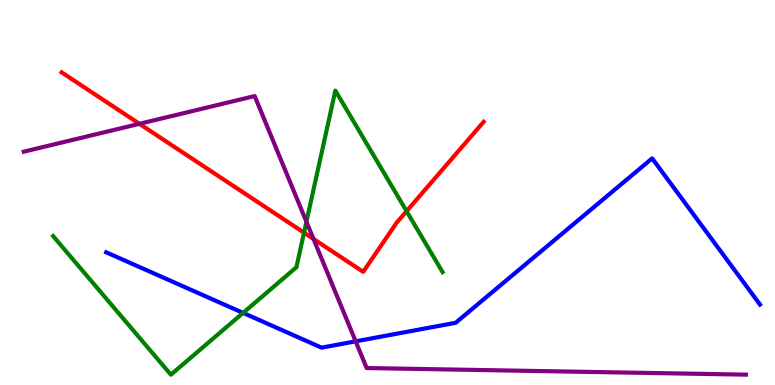[{'lines': ['blue', 'red'], 'intersections': []}, {'lines': ['green', 'red'], 'intersections': [{'x': 3.92, 'y': 3.96}, {'x': 5.25, 'y': 4.51}]}, {'lines': ['purple', 'red'], 'intersections': [{'x': 1.8, 'y': 6.78}, {'x': 4.05, 'y': 3.79}]}, {'lines': ['blue', 'green'], 'intersections': [{'x': 3.14, 'y': 1.87}]}, {'lines': ['blue', 'purple'], 'intersections': [{'x': 4.59, 'y': 1.13}]}, {'lines': ['green', 'purple'], 'intersections': [{'x': 3.95, 'y': 4.24}]}]